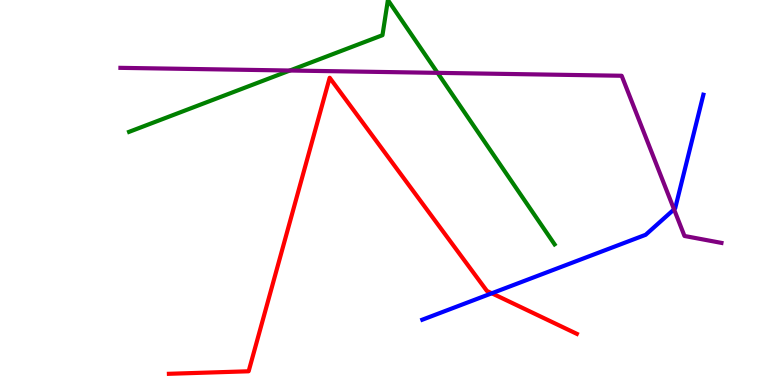[{'lines': ['blue', 'red'], 'intersections': [{'x': 6.35, 'y': 2.38}]}, {'lines': ['green', 'red'], 'intersections': []}, {'lines': ['purple', 'red'], 'intersections': []}, {'lines': ['blue', 'green'], 'intersections': []}, {'lines': ['blue', 'purple'], 'intersections': [{'x': 8.7, 'y': 4.56}]}, {'lines': ['green', 'purple'], 'intersections': [{'x': 3.74, 'y': 8.17}, {'x': 5.65, 'y': 8.11}]}]